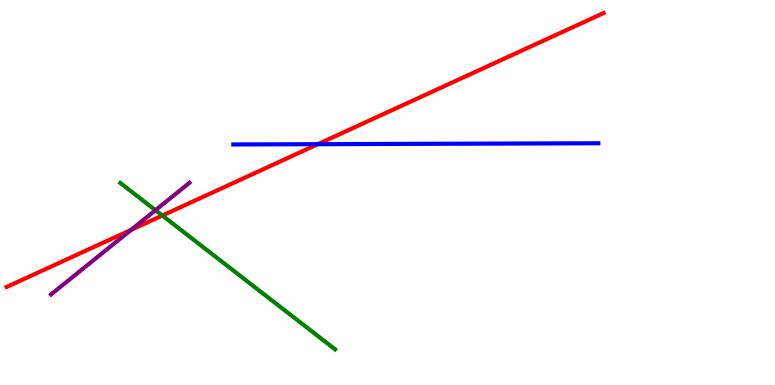[{'lines': ['blue', 'red'], 'intersections': [{'x': 4.1, 'y': 6.25}]}, {'lines': ['green', 'red'], 'intersections': [{'x': 2.09, 'y': 4.4}]}, {'lines': ['purple', 'red'], 'intersections': [{'x': 1.69, 'y': 4.03}]}, {'lines': ['blue', 'green'], 'intersections': []}, {'lines': ['blue', 'purple'], 'intersections': []}, {'lines': ['green', 'purple'], 'intersections': [{'x': 2.01, 'y': 4.54}]}]